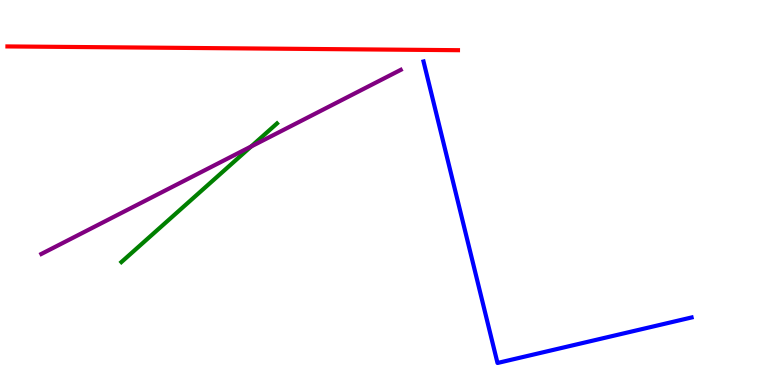[{'lines': ['blue', 'red'], 'intersections': []}, {'lines': ['green', 'red'], 'intersections': []}, {'lines': ['purple', 'red'], 'intersections': []}, {'lines': ['blue', 'green'], 'intersections': []}, {'lines': ['blue', 'purple'], 'intersections': []}, {'lines': ['green', 'purple'], 'intersections': [{'x': 3.24, 'y': 6.19}]}]